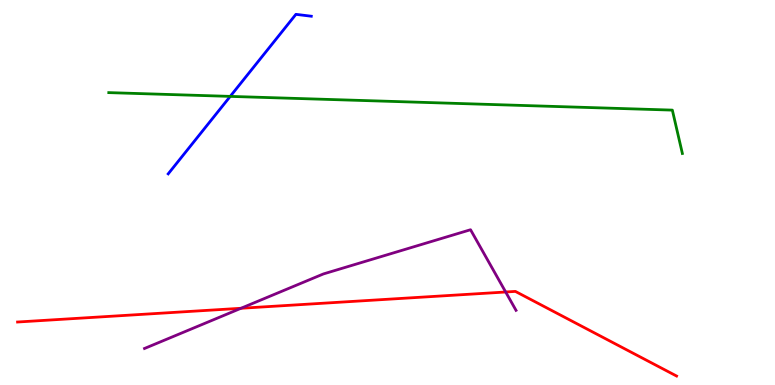[{'lines': ['blue', 'red'], 'intersections': []}, {'lines': ['green', 'red'], 'intersections': []}, {'lines': ['purple', 'red'], 'intersections': [{'x': 3.11, 'y': 1.99}, {'x': 6.52, 'y': 2.42}]}, {'lines': ['blue', 'green'], 'intersections': [{'x': 2.97, 'y': 7.5}]}, {'lines': ['blue', 'purple'], 'intersections': []}, {'lines': ['green', 'purple'], 'intersections': []}]